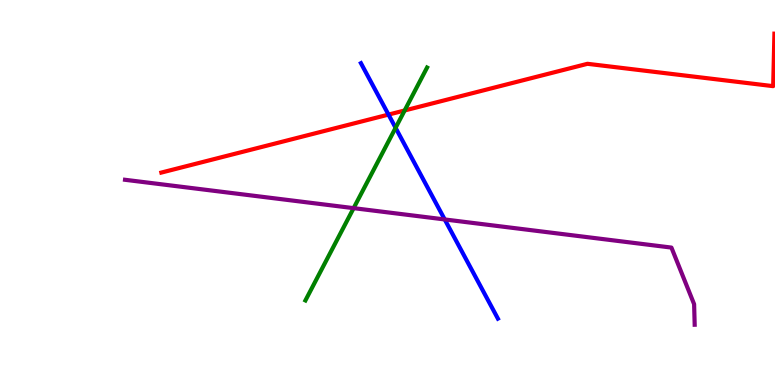[{'lines': ['blue', 'red'], 'intersections': [{'x': 5.01, 'y': 7.02}]}, {'lines': ['green', 'red'], 'intersections': [{'x': 5.22, 'y': 7.13}]}, {'lines': ['purple', 'red'], 'intersections': []}, {'lines': ['blue', 'green'], 'intersections': [{'x': 5.1, 'y': 6.68}]}, {'lines': ['blue', 'purple'], 'intersections': [{'x': 5.74, 'y': 4.3}]}, {'lines': ['green', 'purple'], 'intersections': [{'x': 4.56, 'y': 4.59}]}]